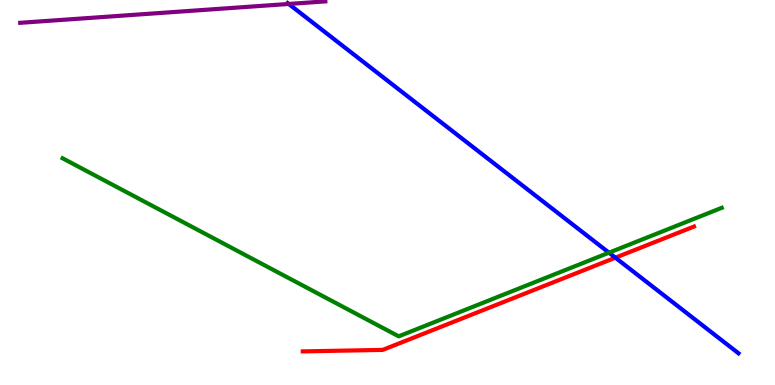[{'lines': ['blue', 'red'], 'intersections': [{'x': 7.94, 'y': 3.31}]}, {'lines': ['green', 'red'], 'intersections': []}, {'lines': ['purple', 'red'], 'intersections': []}, {'lines': ['blue', 'green'], 'intersections': [{'x': 7.86, 'y': 3.44}]}, {'lines': ['blue', 'purple'], 'intersections': [{'x': 3.73, 'y': 9.9}]}, {'lines': ['green', 'purple'], 'intersections': []}]